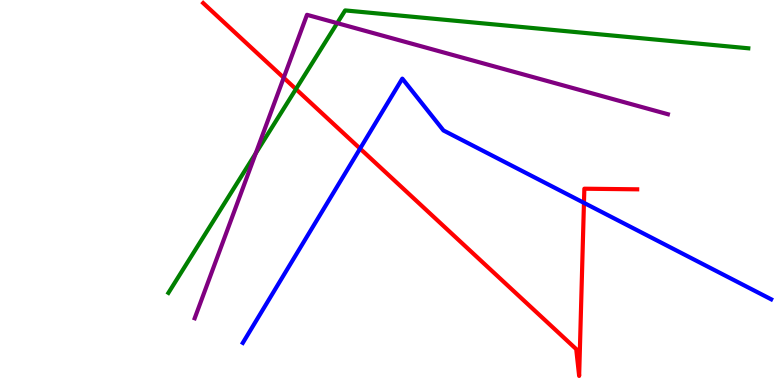[{'lines': ['blue', 'red'], 'intersections': [{'x': 4.65, 'y': 6.14}, {'x': 7.53, 'y': 4.73}]}, {'lines': ['green', 'red'], 'intersections': [{'x': 3.82, 'y': 7.69}]}, {'lines': ['purple', 'red'], 'intersections': [{'x': 3.66, 'y': 7.98}]}, {'lines': ['blue', 'green'], 'intersections': []}, {'lines': ['blue', 'purple'], 'intersections': []}, {'lines': ['green', 'purple'], 'intersections': [{'x': 3.3, 'y': 6.02}, {'x': 4.35, 'y': 9.4}]}]